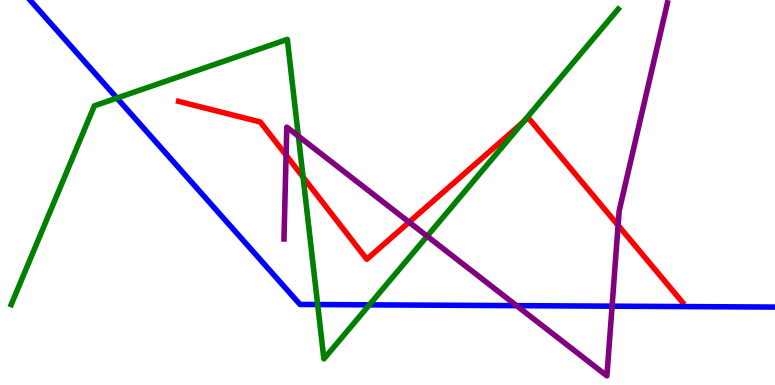[{'lines': ['blue', 'red'], 'intersections': []}, {'lines': ['green', 'red'], 'intersections': [{'x': 3.91, 'y': 5.4}, {'x': 6.75, 'y': 6.83}]}, {'lines': ['purple', 'red'], 'intersections': [{'x': 3.69, 'y': 5.97}, {'x': 5.28, 'y': 4.23}, {'x': 7.98, 'y': 4.15}]}, {'lines': ['blue', 'green'], 'intersections': [{'x': 1.51, 'y': 7.45}, {'x': 4.1, 'y': 2.09}, {'x': 4.77, 'y': 2.08}]}, {'lines': ['blue', 'purple'], 'intersections': [{'x': 6.67, 'y': 2.06}, {'x': 7.9, 'y': 2.05}]}, {'lines': ['green', 'purple'], 'intersections': [{'x': 3.85, 'y': 6.46}, {'x': 5.51, 'y': 3.87}]}]